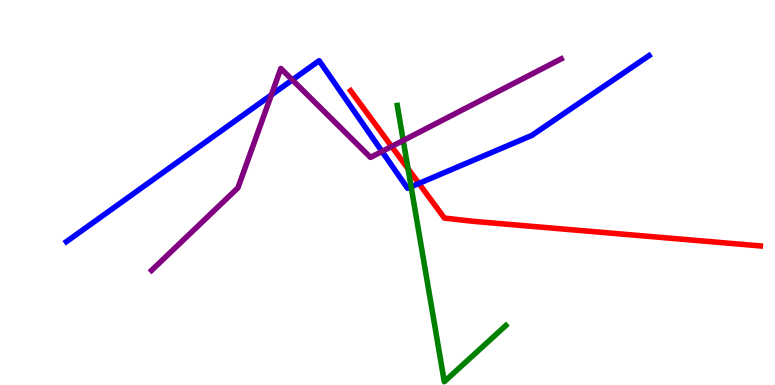[{'lines': ['blue', 'red'], 'intersections': [{'x': 5.41, 'y': 5.24}]}, {'lines': ['green', 'red'], 'intersections': [{'x': 5.27, 'y': 5.62}]}, {'lines': ['purple', 'red'], 'intersections': [{'x': 5.05, 'y': 6.2}]}, {'lines': ['blue', 'green'], 'intersections': [{'x': 5.3, 'y': 5.15}]}, {'lines': ['blue', 'purple'], 'intersections': [{'x': 3.5, 'y': 7.53}, {'x': 3.77, 'y': 7.92}, {'x': 4.93, 'y': 6.07}]}, {'lines': ['green', 'purple'], 'intersections': [{'x': 5.2, 'y': 6.35}]}]